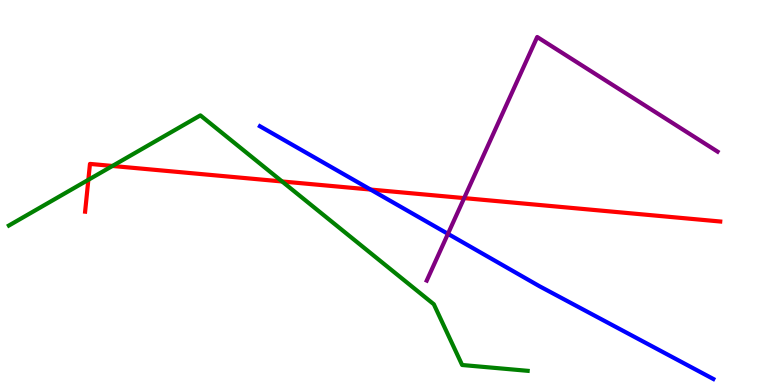[{'lines': ['blue', 'red'], 'intersections': [{'x': 4.78, 'y': 5.08}]}, {'lines': ['green', 'red'], 'intersections': [{'x': 1.14, 'y': 5.33}, {'x': 1.45, 'y': 5.69}, {'x': 3.64, 'y': 5.29}]}, {'lines': ['purple', 'red'], 'intersections': [{'x': 5.99, 'y': 4.85}]}, {'lines': ['blue', 'green'], 'intersections': []}, {'lines': ['blue', 'purple'], 'intersections': [{'x': 5.78, 'y': 3.93}]}, {'lines': ['green', 'purple'], 'intersections': []}]